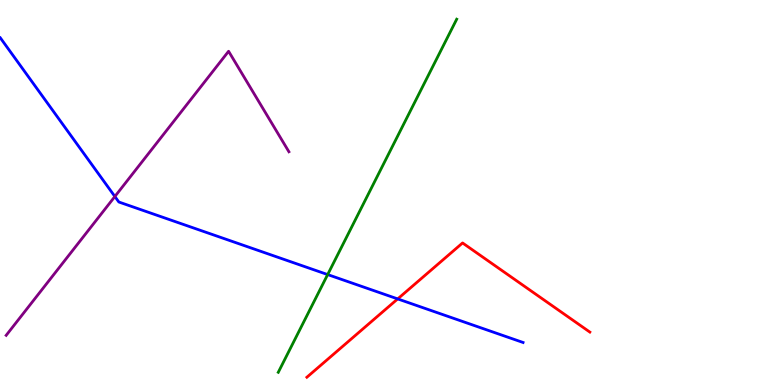[{'lines': ['blue', 'red'], 'intersections': [{'x': 5.13, 'y': 2.24}]}, {'lines': ['green', 'red'], 'intersections': []}, {'lines': ['purple', 'red'], 'intersections': []}, {'lines': ['blue', 'green'], 'intersections': [{'x': 4.23, 'y': 2.87}]}, {'lines': ['blue', 'purple'], 'intersections': [{'x': 1.48, 'y': 4.9}]}, {'lines': ['green', 'purple'], 'intersections': []}]